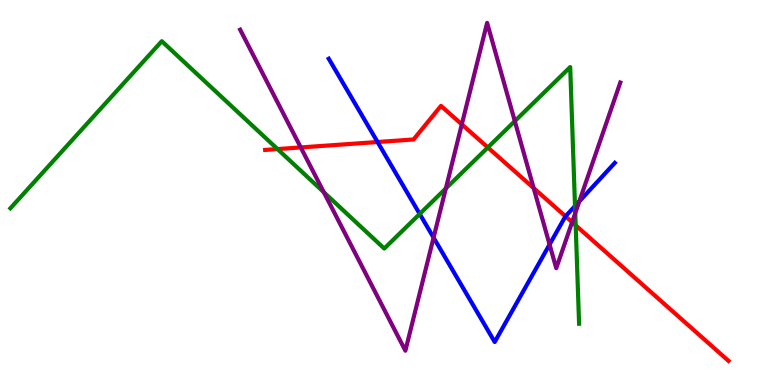[{'lines': ['blue', 'red'], 'intersections': [{'x': 4.87, 'y': 6.31}, {'x': 7.3, 'y': 4.38}]}, {'lines': ['green', 'red'], 'intersections': [{'x': 3.58, 'y': 6.13}, {'x': 6.29, 'y': 6.17}, {'x': 7.43, 'y': 4.15}]}, {'lines': ['purple', 'red'], 'intersections': [{'x': 3.88, 'y': 6.17}, {'x': 5.96, 'y': 6.77}, {'x': 6.89, 'y': 5.11}, {'x': 7.38, 'y': 4.23}]}, {'lines': ['blue', 'green'], 'intersections': [{'x': 5.42, 'y': 4.44}, {'x': 7.42, 'y': 4.65}]}, {'lines': ['blue', 'purple'], 'intersections': [{'x': 5.59, 'y': 3.83}, {'x': 7.09, 'y': 3.65}, {'x': 7.47, 'y': 4.77}]}, {'lines': ['green', 'purple'], 'intersections': [{'x': 4.18, 'y': 5.01}, {'x': 5.75, 'y': 5.11}, {'x': 6.64, 'y': 6.85}, {'x': 7.42, 'y': 4.46}]}]